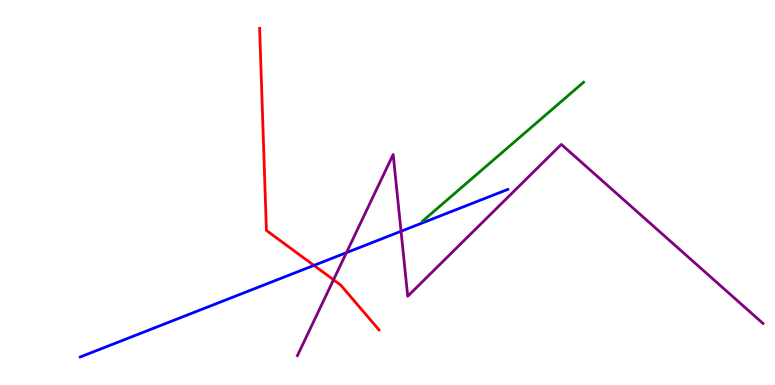[{'lines': ['blue', 'red'], 'intersections': [{'x': 4.05, 'y': 3.11}]}, {'lines': ['green', 'red'], 'intersections': []}, {'lines': ['purple', 'red'], 'intersections': [{'x': 4.3, 'y': 2.73}]}, {'lines': ['blue', 'green'], 'intersections': []}, {'lines': ['blue', 'purple'], 'intersections': [{'x': 4.47, 'y': 3.44}, {'x': 5.17, 'y': 3.99}]}, {'lines': ['green', 'purple'], 'intersections': []}]